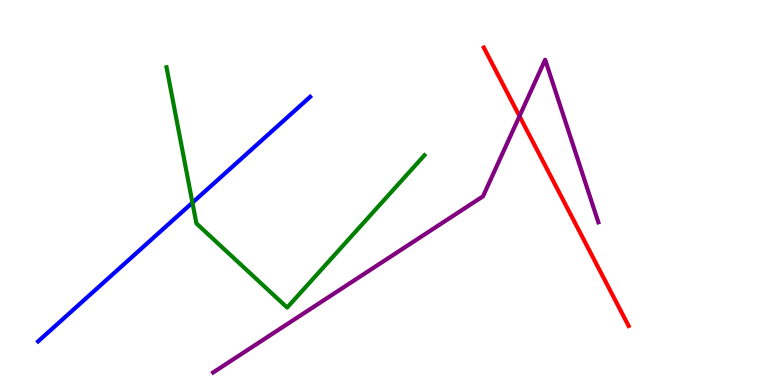[{'lines': ['blue', 'red'], 'intersections': []}, {'lines': ['green', 'red'], 'intersections': []}, {'lines': ['purple', 'red'], 'intersections': [{'x': 6.7, 'y': 6.98}]}, {'lines': ['blue', 'green'], 'intersections': [{'x': 2.48, 'y': 4.74}]}, {'lines': ['blue', 'purple'], 'intersections': []}, {'lines': ['green', 'purple'], 'intersections': []}]